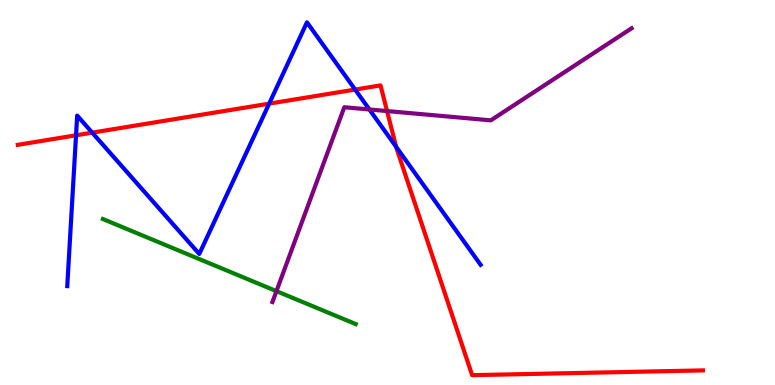[{'lines': ['blue', 'red'], 'intersections': [{'x': 0.981, 'y': 6.49}, {'x': 1.19, 'y': 6.55}, {'x': 3.47, 'y': 7.31}, {'x': 4.58, 'y': 7.67}, {'x': 5.11, 'y': 6.19}]}, {'lines': ['green', 'red'], 'intersections': []}, {'lines': ['purple', 'red'], 'intersections': [{'x': 4.99, 'y': 7.12}]}, {'lines': ['blue', 'green'], 'intersections': []}, {'lines': ['blue', 'purple'], 'intersections': [{'x': 4.77, 'y': 7.16}]}, {'lines': ['green', 'purple'], 'intersections': [{'x': 3.57, 'y': 2.44}]}]